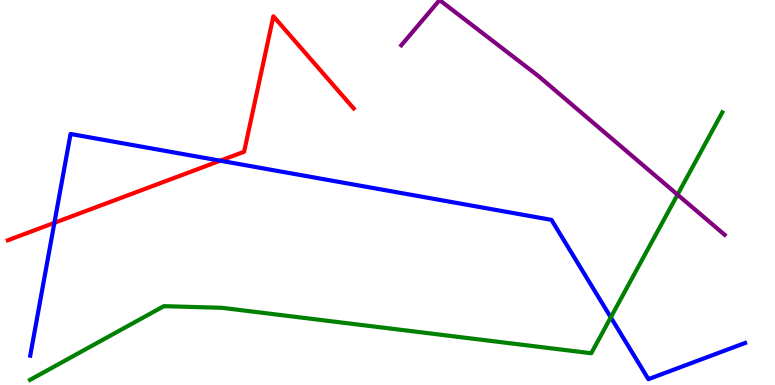[{'lines': ['blue', 'red'], 'intersections': [{'x': 0.702, 'y': 4.21}, {'x': 2.84, 'y': 5.83}]}, {'lines': ['green', 'red'], 'intersections': []}, {'lines': ['purple', 'red'], 'intersections': []}, {'lines': ['blue', 'green'], 'intersections': [{'x': 7.88, 'y': 1.76}]}, {'lines': ['blue', 'purple'], 'intersections': []}, {'lines': ['green', 'purple'], 'intersections': [{'x': 8.74, 'y': 4.94}]}]